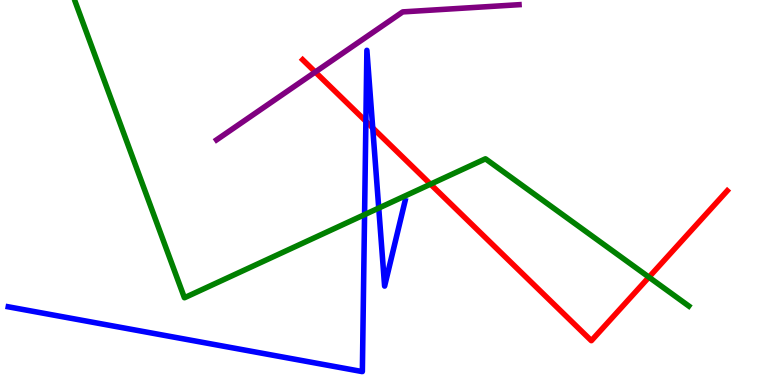[{'lines': ['blue', 'red'], 'intersections': [{'x': 4.72, 'y': 6.85}, {'x': 4.81, 'y': 6.68}]}, {'lines': ['green', 'red'], 'intersections': [{'x': 5.56, 'y': 5.22}, {'x': 8.37, 'y': 2.8}]}, {'lines': ['purple', 'red'], 'intersections': [{'x': 4.07, 'y': 8.13}]}, {'lines': ['blue', 'green'], 'intersections': [{'x': 4.7, 'y': 4.43}, {'x': 4.89, 'y': 4.6}]}, {'lines': ['blue', 'purple'], 'intersections': []}, {'lines': ['green', 'purple'], 'intersections': []}]